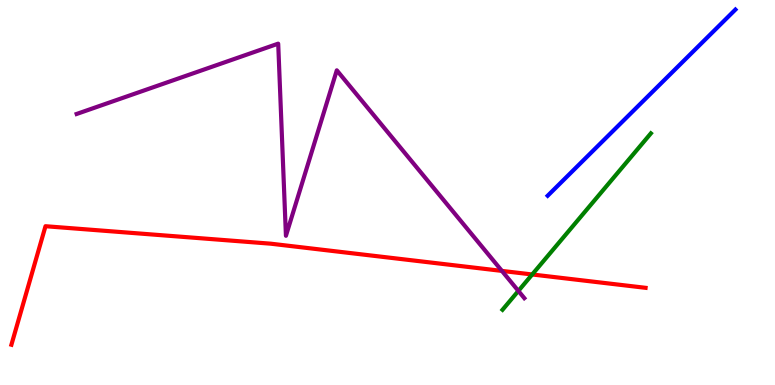[{'lines': ['blue', 'red'], 'intersections': []}, {'lines': ['green', 'red'], 'intersections': [{'x': 6.87, 'y': 2.87}]}, {'lines': ['purple', 'red'], 'intersections': [{'x': 6.48, 'y': 2.96}]}, {'lines': ['blue', 'green'], 'intersections': []}, {'lines': ['blue', 'purple'], 'intersections': []}, {'lines': ['green', 'purple'], 'intersections': [{'x': 6.69, 'y': 2.44}]}]